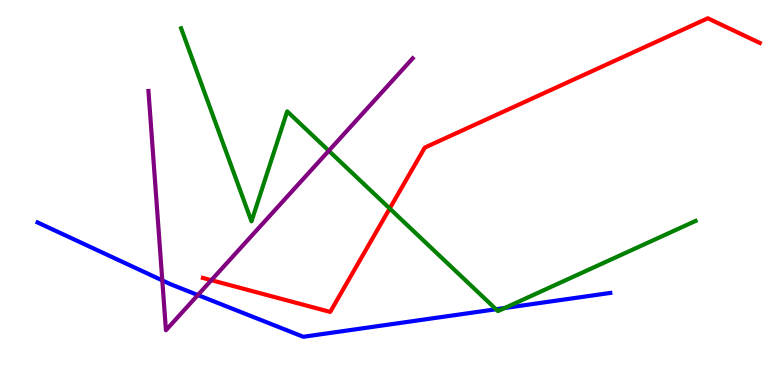[{'lines': ['blue', 'red'], 'intersections': []}, {'lines': ['green', 'red'], 'intersections': [{'x': 5.03, 'y': 4.58}]}, {'lines': ['purple', 'red'], 'intersections': [{'x': 2.73, 'y': 2.72}]}, {'lines': ['blue', 'green'], 'intersections': [{'x': 6.4, 'y': 1.97}, {'x': 6.51, 'y': 2.0}]}, {'lines': ['blue', 'purple'], 'intersections': [{'x': 2.09, 'y': 2.72}, {'x': 2.55, 'y': 2.34}]}, {'lines': ['green', 'purple'], 'intersections': [{'x': 4.24, 'y': 6.08}]}]